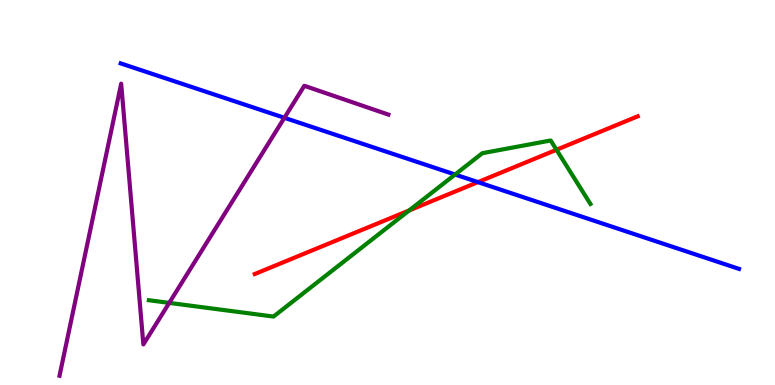[{'lines': ['blue', 'red'], 'intersections': [{'x': 6.17, 'y': 5.27}]}, {'lines': ['green', 'red'], 'intersections': [{'x': 5.28, 'y': 4.53}, {'x': 7.18, 'y': 6.11}]}, {'lines': ['purple', 'red'], 'intersections': []}, {'lines': ['blue', 'green'], 'intersections': [{'x': 5.87, 'y': 5.47}]}, {'lines': ['blue', 'purple'], 'intersections': [{'x': 3.67, 'y': 6.94}]}, {'lines': ['green', 'purple'], 'intersections': [{'x': 2.18, 'y': 2.13}]}]